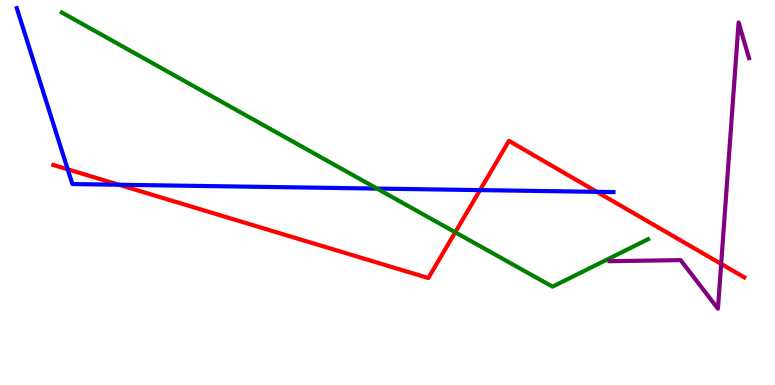[{'lines': ['blue', 'red'], 'intersections': [{'x': 0.874, 'y': 5.6}, {'x': 1.53, 'y': 5.2}, {'x': 6.19, 'y': 5.06}, {'x': 7.7, 'y': 5.02}]}, {'lines': ['green', 'red'], 'intersections': [{'x': 5.87, 'y': 3.97}]}, {'lines': ['purple', 'red'], 'intersections': [{'x': 9.31, 'y': 3.14}]}, {'lines': ['blue', 'green'], 'intersections': [{'x': 4.86, 'y': 5.1}]}, {'lines': ['blue', 'purple'], 'intersections': []}, {'lines': ['green', 'purple'], 'intersections': []}]